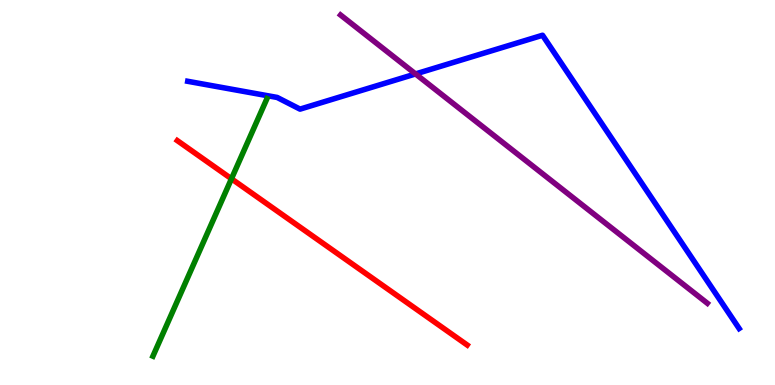[{'lines': ['blue', 'red'], 'intersections': []}, {'lines': ['green', 'red'], 'intersections': [{'x': 2.99, 'y': 5.36}]}, {'lines': ['purple', 'red'], 'intersections': []}, {'lines': ['blue', 'green'], 'intersections': []}, {'lines': ['blue', 'purple'], 'intersections': [{'x': 5.36, 'y': 8.08}]}, {'lines': ['green', 'purple'], 'intersections': []}]